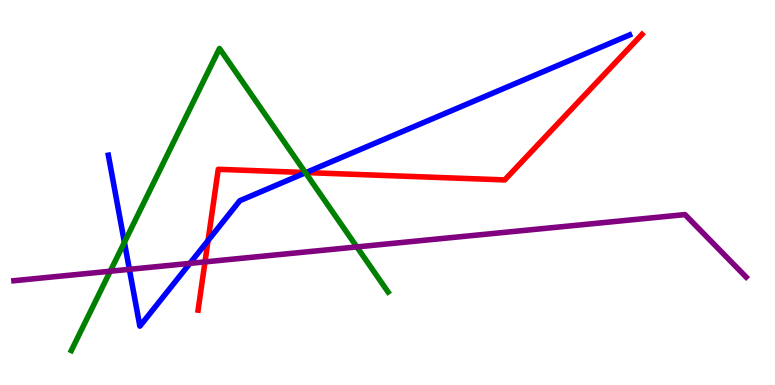[{'lines': ['blue', 'red'], 'intersections': [{'x': 2.68, 'y': 3.75}, {'x': 3.95, 'y': 5.52}]}, {'lines': ['green', 'red'], 'intersections': [{'x': 3.94, 'y': 5.52}]}, {'lines': ['purple', 'red'], 'intersections': [{'x': 2.65, 'y': 3.2}]}, {'lines': ['blue', 'green'], 'intersections': [{'x': 1.61, 'y': 3.71}, {'x': 3.94, 'y': 5.51}]}, {'lines': ['blue', 'purple'], 'intersections': [{'x': 1.67, 'y': 3.0}, {'x': 2.45, 'y': 3.16}]}, {'lines': ['green', 'purple'], 'intersections': [{'x': 1.42, 'y': 2.96}, {'x': 4.6, 'y': 3.59}]}]